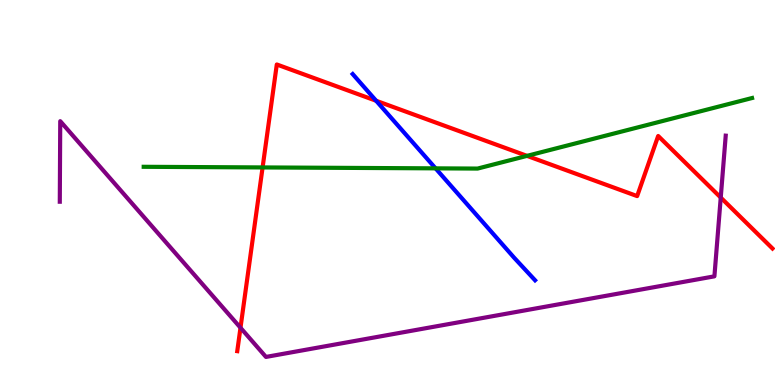[{'lines': ['blue', 'red'], 'intersections': [{'x': 4.85, 'y': 7.38}]}, {'lines': ['green', 'red'], 'intersections': [{'x': 3.39, 'y': 5.65}, {'x': 6.8, 'y': 5.95}]}, {'lines': ['purple', 'red'], 'intersections': [{'x': 3.1, 'y': 1.49}, {'x': 9.3, 'y': 4.87}]}, {'lines': ['blue', 'green'], 'intersections': [{'x': 5.62, 'y': 5.63}]}, {'lines': ['blue', 'purple'], 'intersections': []}, {'lines': ['green', 'purple'], 'intersections': []}]